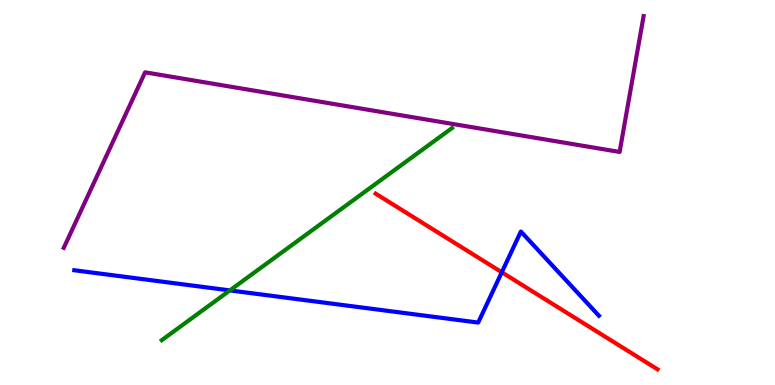[{'lines': ['blue', 'red'], 'intersections': [{'x': 6.47, 'y': 2.93}]}, {'lines': ['green', 'red'], 'intersections': []}, {'lines': ['purple', 'red'], 'intersections': []}, {'lines': ['blue', 'green'], 'intersections': [{'x': 2.97, 'y': 2.46}]}, {'lines': ['blue', 'purple'], 'intersections': []}, {'lines': ['green', 'purple'], 'intersections': []}]